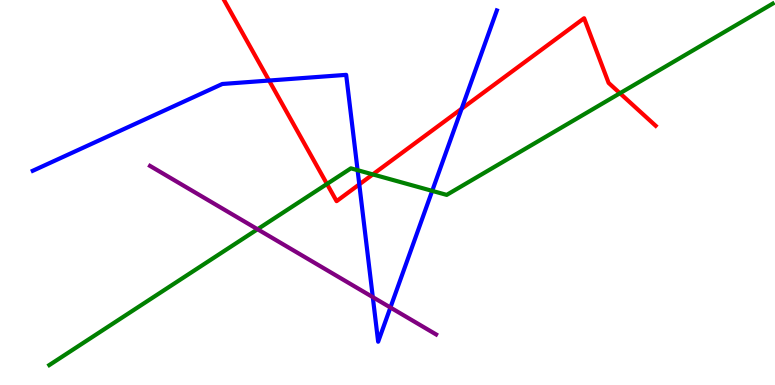[{'lines': ['blue', 'red'], 'intersections': [{'x': 3.47, 'y': 7.91}, {'x': 4.64, 'y': 5.21}, {'x': 5.96, 'y': 7.18}]}, {'lines': ['green', 'red'], 'intersections': [{'x': 4.22, 'y': 5.22}, {'x': 4.81, 'y': 5.47}, {'x': 8.0, 'y': 7.58}]}, {'lines': ['purple', 'red'], 'intersections': []}, {'lines': ['blue', 'green'], 'intersections': [{'x': 4.61, 'y': 5.58}, {'x': 5.58, 'y': 5.04}]}, {'lines': ['blue', 'purple'], 'intersections': [{'x': 4.81, 'y': 2.28}, {'x': 5.04, 'y': 2.01}]}, {'lines': ['green', 'purple'], 'intersections': [{'x': 3.32, 'y': 4.05}]}]